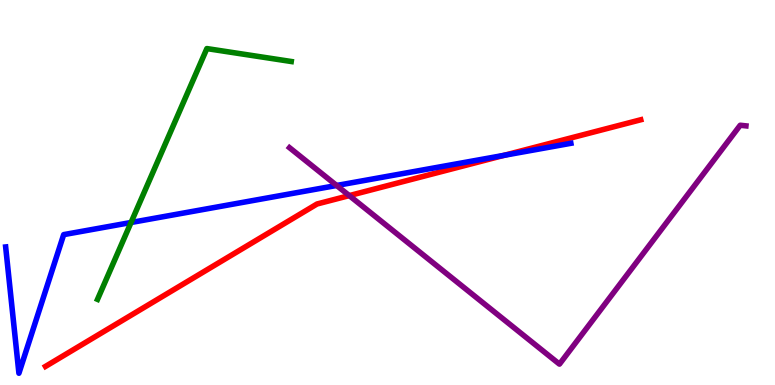[{'lines': ['blue', 'red'], 'intersections': [{'x': 6.5, 'y': 5.97}]}, {'lines': ['green', 'red'], 'intersections': []}, {'lines': ['purple', 'red'], 'intersections': [{'x': 4.51, 'y': 4.92}]}, {'lines': ['blue', 'green'], 'intersections': [{'x': 1.69, 'y': 4.22}]}, {'lines': ['blue', 'purple'], 'intersections': [{'x': 4.34, 'y': 5.18}]}, {'lines': ['green', 'purple'], 'intersections': []}]